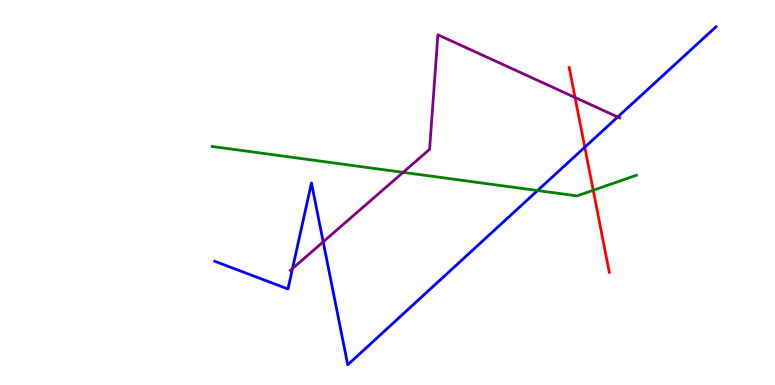[{'lines': ['blue', 'red'], 'intersections': [{'x': 7.55, 'y': 6.18}]}, {'lines': ['green', 'red'], 'intersections': [{'x': 7.65, 'y': 5.06}]}, {'lines': ['purple', 'red'], 'intersections': [{'x': 7.42, 'y': 7.47}]}, {'lines': ['blue', 'green'], 'intersections': [{'x': 6.94, 'y': 5.05}]}, {'lines': ['blue', 'purple'], 'intersections': [{'x': 3.77, 'y': 3.03}, {'x': 4.17, 'y': 3.72}, {'x': 7.97, 'y': 6.96}]}, {'lines': ['green', 'purple'], 'intersections': [{'x': 5.2, 'y': 5.52}]}]